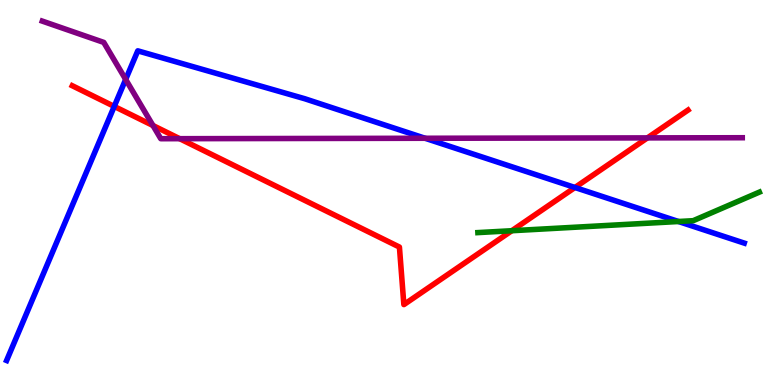[{'lines': ['blue', 'red'], 'intersections': [{'x': 1.47, 'y': 7.24}, {'x': 7.42, 'y': 5.13}]}, {'lines': ['green', 'red'], 'intersections': [{'x': 6.6, 'y': 4.01}]}, {'lines': ['purple', 'red'], 'intersections': [{'x': 1.97, 'y': 6.74}, {'x': 2.32, 'y': 6.4}, {'x': 8.35, 'y': 6.42}]}, {'lines': ['blue', 'green'], 'intersections': [{'x': 8.75, 'y': 4.25}]}, {'lines': ['blue', 'purple'], 'intersections': [{'x': 1.62, 'y': 7.94}, {'x': 5.49, 'y': 6.41}]}, {'lines': ['green', 'purple'], 'intersections': []}]